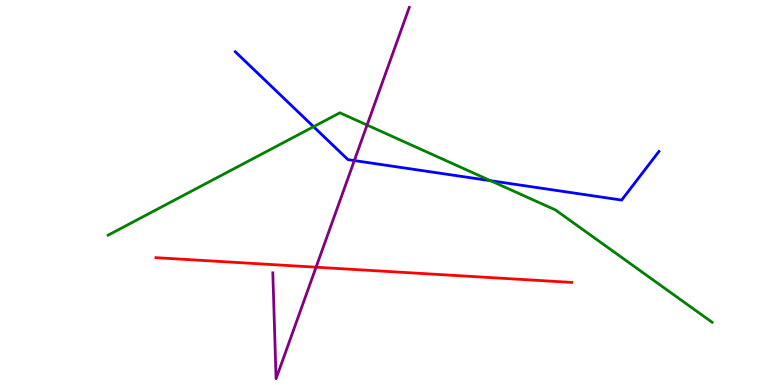[{'lines': ['blue', 'red'], 'intersections': []}, {'lines': ['green', 'red'], 'intersections': []}, {'lines': ['purple', 'red'], 'intersections': [{'x': 4.08, 'y': 3.06}]}, {'lines': ['blue', 'green'], 'intersections': [{'x': 4.05, 'y': 6.71}, {'x': 6.33, 'y': 5.31}]}, {'lines': ['blue', 'purple'], 'intersections': [{'x': 4.57, 'y': 5.83}]}, {'lines': ['green', 'purple'], 'intersections': [{'x': 4.74, 'y': 6.75}]}]